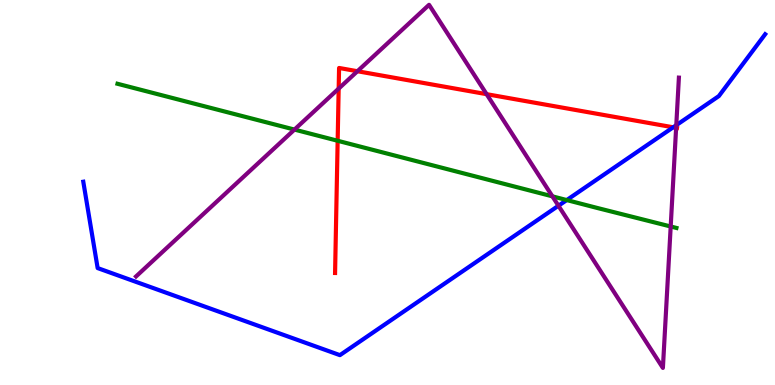[{'lines': ['blue', 'red'], 'intersections': [{'x': 8.69, 'y': 6.69}]}, {'lines': ['green', 'red'], 'intersections': [{'x': 4.36, 'y': 6.34}]}, {'lines': ['purple', 'red'], 'intersections': [{'x': 4.37, 'y': 7.7}, {'x': 4.61, 'y': 8.15}, {'x': 6.28, 'y': 7.55}, {'x': 8.72, 'y': 6.68}]}, {'lines': ['blue', 'green'], 'intersections': [{'x': 7.31, 'y': 4.8}]}, {'lines': ['blue', 'purple'], 'intersections': [{'x': 7.21, 'y': 4.66}, {'x': 8.73, 'y': 6.75}]}, {'lines': ['green', 'purple'], 'intersections': [{'x': 3.8, 'y': 6.63}, {'x': 7.13, 'y': 4.9}, {'x': 8.65, 'y': 4.12}]}]